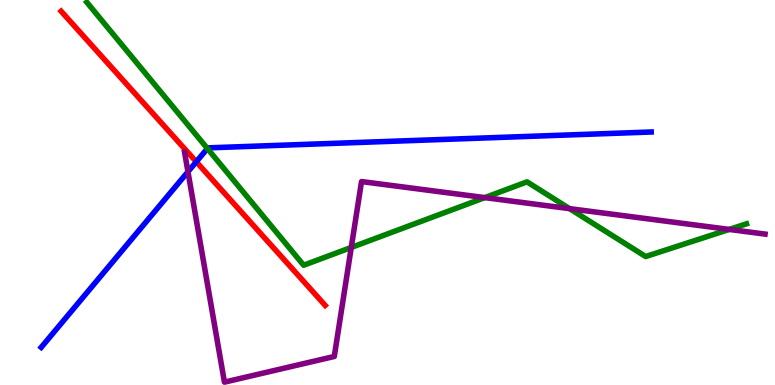[{'lines': ['blue', 'red'], 'intersections': [{'x': 2.53, 'y': 5.8}]}, {'lines': ['green', 'red'], 'intersections': []}, {'lines': ['purple', 'red'], 'intersections': []}, {'lines': ['blue', 'green'], 'intersections': [{'x': 2.68, 'y': 6.14}]}, {'lines': ['blue', 'purple'], 'intersections': [{'x': 2.43, 'y': 5.54}]}, {'lines': ['green', 'purple'], 'intersections': [{'x': 4.53, 'y': 3.57}, {'x': 6.26, 'y': 4.87}, {'x': 7.35, 'y': 4.58}, {'x': 9.41, 'y': 4.04}]}]